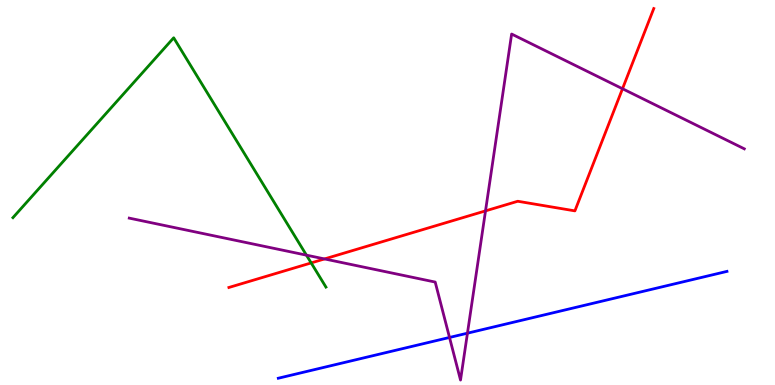[{'lines': ['blue', 'red'], 'intersections': []}, {'lines': ['green', 'red'], 'intersections': [{'x': 4.02, 'y': 3.17}]}, {'lines': ['purple', 'red'], 'intersections': [{'x': 4.19, 'y': 3.27}, {'x': 6.26, 'y': 4.52}, {'x': 8.03, 'y': 7.7}]}, {'lines': ['blue', 'green'], 'intersections': []}, {'lines': ['blue', 'purple'], 'intersections': [{'x': 5.8, 'y': 1.23}, {'x': 6.03, 'y': 1.35}]}, {'lines': ['green', 'purple'], 'intersections': [{'x': 3.95, 'y': 3.37}]}]